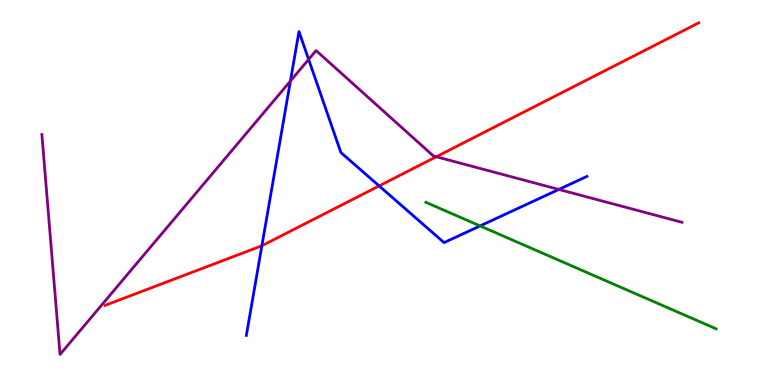[{'lines': ['blue', 'red'], 'intersections': [{'x': 3.38, 'y': 3.62}, {'x': 4.89, 'y': 5.17}]}, {'lines': ['green', 'red'], 'intersections': []}, {'lines': ['purple', 'red'], 'intersections': [{'x': 5.63, 'y': 5.93}]}, {'lines': ['blue', 'green'], 'intersections': [{'x': 6.19, 'y': 4.13}]}, {'lines': ['blue', 'purple'], 'intersections': [{'x': 3.75, 'y': 7.89}, {'x': 3.98, 'y': 8.46}, {'x': 7.21, 'y': 5.08}]}, {'lines': ['green', 'purple'], 'intersections': []}]